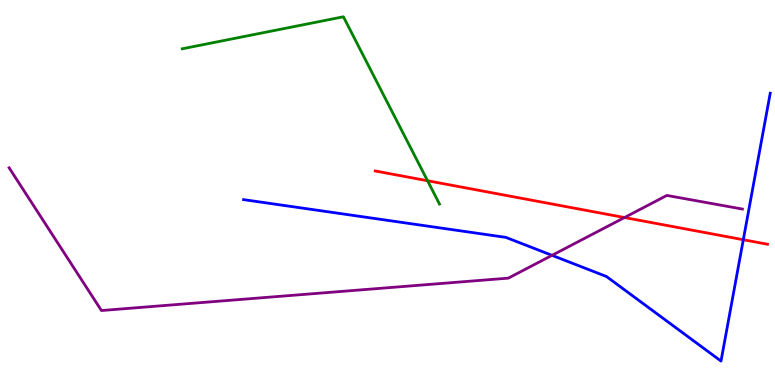[{'lines': ['blue', 'red'], 'intersections': [{'x': 9.59, 'y': 3.77}]}, {'lines': ['green', 'red'], 'intersections': [{'x': 5.52, 'y': 5.31}]}, {'lines': ['purple', 'red'], 'intersections': [{'x': 8.06, 'y': 4.35}]}, {'lines': ['blue', 'green'], 'intersections': []}, {'lines': ['blue', 'purple'], 'intersections': [{'x': 7.12, 'y': 3.37}]}, {'lines': ['green', 'purple'], 'intersections': []}]